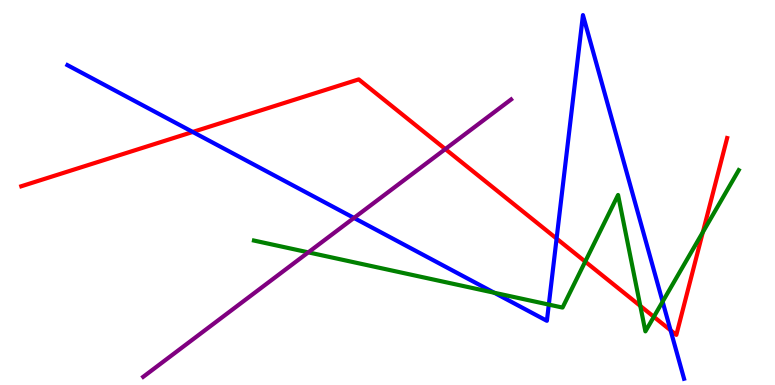[{'lines': ['blue', 'red'], 'intersections': [{'x': 2.49, 'y': 6.57}, {'x': 7.18, 'y': 3.8}, {'x': 8.65, 'y': 1.42}]}, {'lines': ['green', 'red'], 'intersections': [{'x': 7.55, 'y': 3.21}, {'x': 8.26, 'y': 2.05}, {'x': 8.44, 'y': 1.77}, {'x': 9.07, 'y': 3.97}]}, {'lines': ['purple', 'red'], 'intersections': [{'x': 5.75, 'y': 6.13}]}, {'lines': ['blue', 'green'], 'intersections': [{'x': 6.38, 'y': 2.4}, {'x': 7.08, 'y': 2.09}, {'x': 8.55, 'y': 2.17}]}, {'lines': ['blue', 'purple'], 'intersections': [{'x': 4.57, 'y': 4.34}]}, {'lines': ['green', 'purple'], 'intersections': [{'x': 3.98, 'y': 3.45}]}]